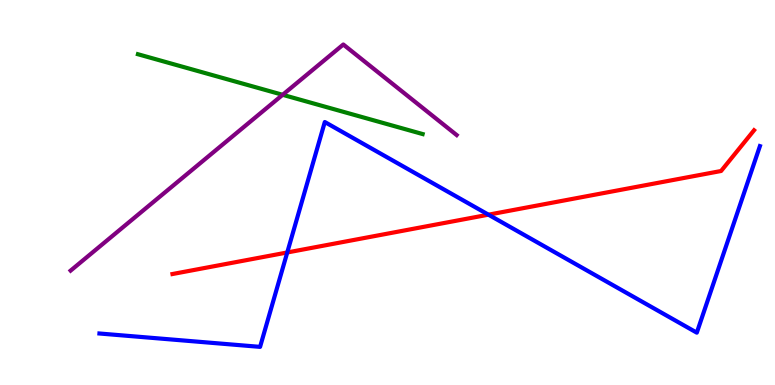[{'lines': ['blue', 'red'], 'intersections': [{'x': 3.71, 'y': 3.44}, {'x': 6.3, 'y': 4.42}]}, {'lines': ['green', 'red'], 'intersections': []}, {'lines': ['purple', 'red'], 'intersections': []}, {'lines': ['blue', 'green'], 'intersections': []}, {'lines': ['blue', 'purple'], 'intersections': []}, {'lines': ['green', 'purple'], 'intersections': [{'x': 3.65, 'y': 7.54}]}]